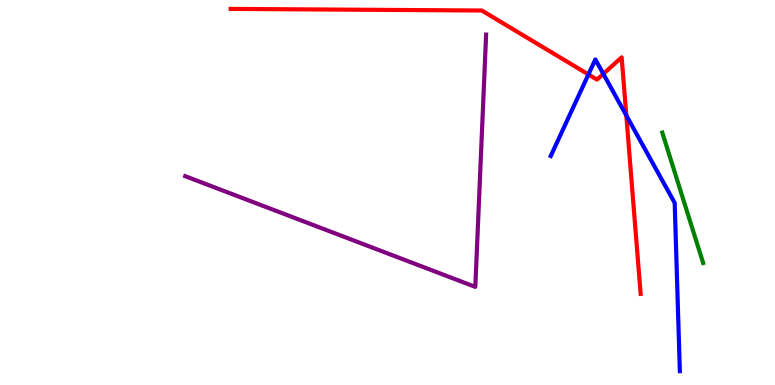[{'lines': ['blue', 'red'], 'intersections': [{'x': 7.59, 'y': 8.07}, {'x': 7.79, 'y': 8.08}, {'x': 8.08, 'y': 7.0}]}, {'lines': ['green', 'red'], 'intersections': []}, {'lines': ['purple', 'red'], 'intersections': []}, {'lines': ['blue', 'green'], 'intersections': []}, {'lines': ['blue', 'purple'], 'intersections': []}, {'lines': ['green', 'purple'], 'intersections': []}]